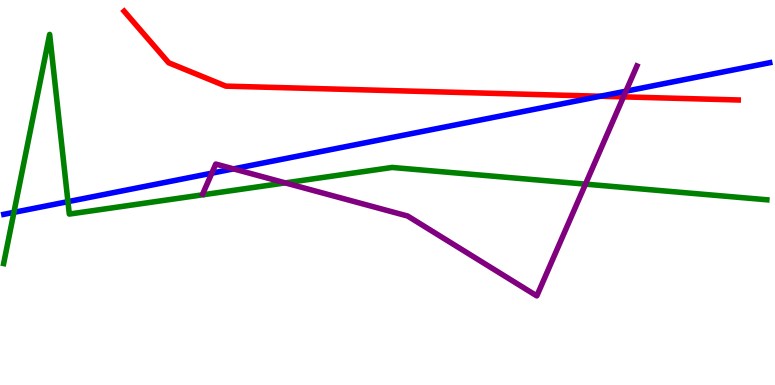[{'lines': ['blue', 'red'], 'intersections': [{'x': 7.75, 'y': 7.5}]}, {'lines': ['green', 'red'], 'intersections': []}, {'lines': ['purple', 'red'], 'intersections': [{'x': 8.04, 'y': 7.48}]}, {'lines': ['blue', 'green'], 'intersections': [{'x': 0.18, 'y': 4.48}, {'x': 0.877, 'y': 4.76}]}, {'lines': ['blue', 'purple'], 'intersections': [{'x': 2.73, 'y': 5.5}, {'x': 3.01, 'y': 5.61}, {'x': 8.08, 'y': 7.63}]}, {'lines': ['green', 'purple'], 'intersections': [{'x': 3.68, 'y': 5.25}, {'x': 7.55, 'y': 5.22}]}]